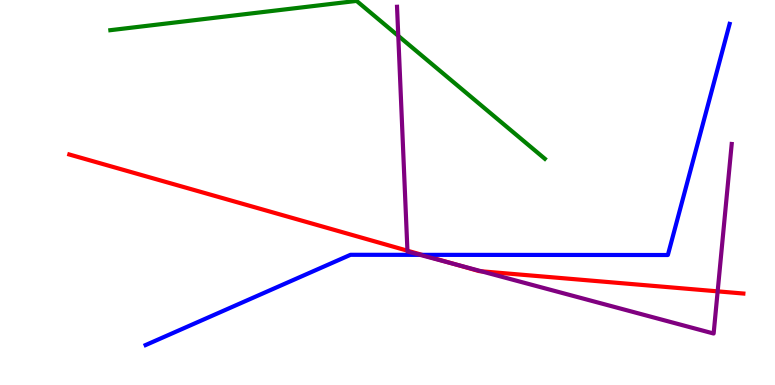[{'lines': ['blue', 'red'], 'intersections': [{'x': 5.45, 'y': 3.38}]}, {'lines': ['green', 'red'], 'intersections': []}, {'lines': ['purple', 'red'], 'intersections': [{'x': 5.26, 'y': 3.49}, {'x': 5.87, 'y': 3.14}, {'x': 6.21, 'y': 2.95}, {'x': 9.26, 'y': 2.43}]}, {'lines': ['blue', 'green'], 'intersections': []}, {'lines': ['blue', 'purple'], 'intersections': [{'x': 5.42, 'y': 3.38}]}, {'lines': ['green', 'purple'], 'intersections': [{'x': 5.14, 'y': 9.07}]}]